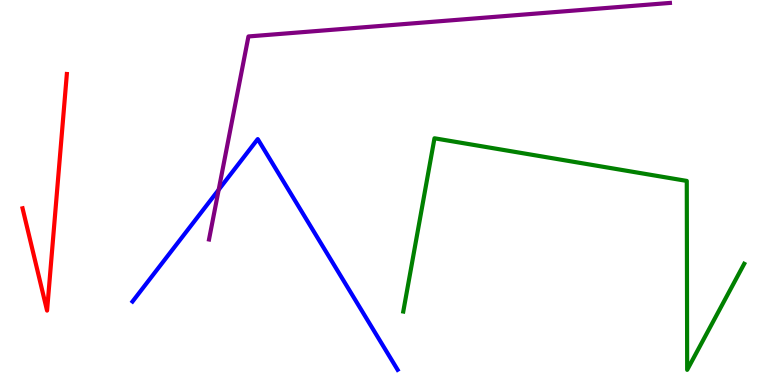[{'lines': ['blue', 'red'], 'intersections': []}, {'lines': ['green', 'red'], 'intersections': []}, {'lines': ['purple', 'red'], 'intersections': []}, {'lines': ['blue', 'green'], 'intersections': []}, {'lines': ['blue', 'purple'], 'intersections': [{'x': 2.82, 'y': 5.07}]}, {'lines': ['green', 'purple'], 'intersections': []}]